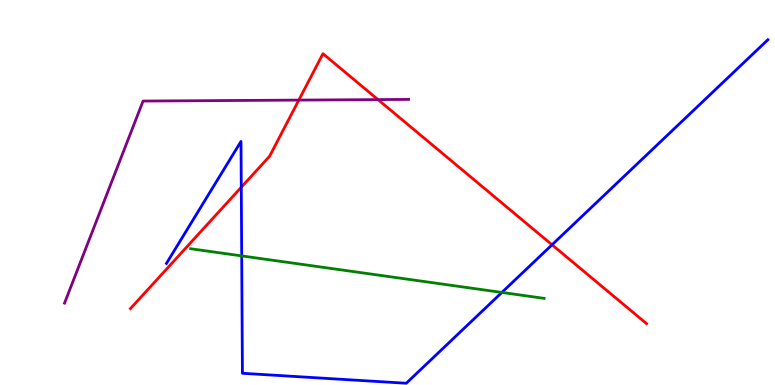[{'lines': ['blue', 'red'], 'intersections': [{'x': 3.11, 'y': 5.14}, {'x': 7.12, 'y': 3.64}]}, {'lines': ['green', 'red'], 'intersections': []}, {'lines': ['purple', 'red'], 'intersections': [{'x': 3.86, 'y': 7.4}, {'x': 4.88, 'y': 7.41}]}, {'lines': ['blue', 'green'], 'intersections': [{'x': 3.12, 'y': 3.35}, {'x': 6.48, 'y': 2.4}]}, {'lines': ['blue', 'purple'], 'intersections': []}, {'lines': ['green', 'purple'], 'intersections': []}]